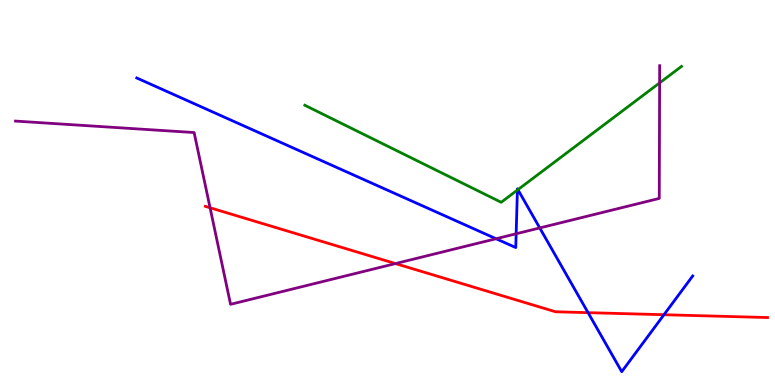[{'lines': ['blue', 'red'], 'intersections': [{'x': 7.59, 'y': 1.88}, {'x': 8.57, 'y': 1.83}]}, {'lines': ['green', 'red'], 'intersections': []}, {'lines': ['purple', 'red'], 'intersections': [{'x': 2.71, 'y': 4.6}, {'x': 5.1, 'y': 3.15}]}, {'lines': ['blue', 'green'], 'intersections': [{'x': 6.68, 'y': 5.06}, {'x': 6.68, 'y': 5.07}]}, {'lines': ['blue', 'purple'], 'intersections': [{'x': 6.4, 'y': 3.8}, {'x': 6.66, 'y': 3.93}, {'x': 6.96, 'y': 4.08}]}, {'lines': ['green', 'purple'], 'intersections': [{'x': 8.51, 'y': 7.85}]}]